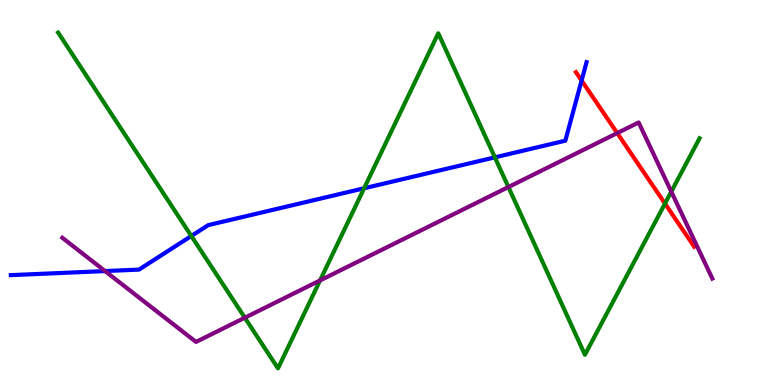[{'lines': ['blue', 'red'], 'intersections': [{'x': 7.5, 'y': 7.91}]}, {'lines': ['green', 'red'], 'intersections': [{'x': 8.58, 'y': 4.71}]}, {'lines': ['purple', 'red'], 'intersections': [{'x': 7.96, 'y': 6.54}]}, {'lines': ['blue', 'green'], 'intersections': [{'x': 2.47, 'y': 3.87}, {'x': 4.7, 'y': 5.11}, {'x': 6.39, 'y': 5.91}]}, {'lines': ['blue', 'purple'], 'intersections': [{'x': 1.36, 'y': 2.96}]}, {'lines': ['green', 'purple'], 'intersections': [{'x': 3.16, 'y': 1.75}, {'x': 4.13, 'y': 2.72}, {'x': 6.56, 'y': 5.14}, {'x': 8.66, 'y': 5.02}]}]